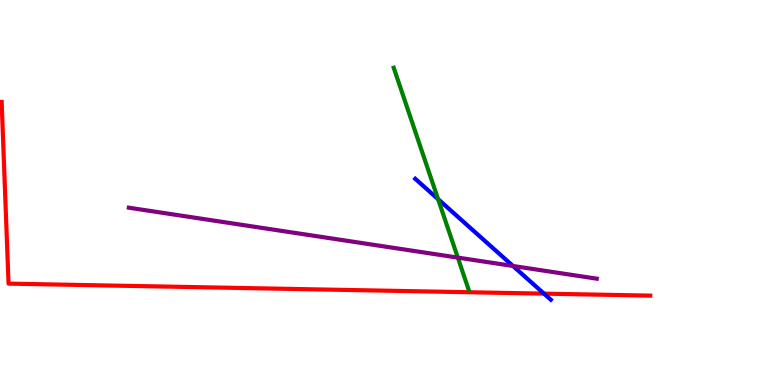[{'lines': ['blue', 'red'], 'intersections': [{'x': 7.02, 'y': 2.37}]}, {'lines': ['green', 'red'], 'intersections': []}, {'lines': ['purple', 'red'], 'intersections': []}, {'lines': ['blue', 'green'], 'intersections': [{'x': 5.65, 'y': 4.83}]}, {'lines': ['blue', 'purple'], 'intersections': [{'x': 6.62, 'y': 3.09}]}, {'lines': ['green', 'purple'], 'intersections': [{'x': 5.91, 'y': 3.31}]}]